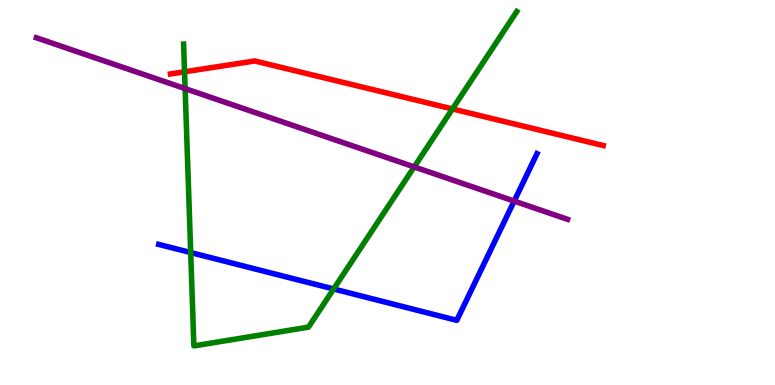[{'lines': ['blue', 'red'], 'intersections': []}, {'lines': ['green', 'red'], 'intersections': [{'x': 2.38, 'y': 8.14}, {'x': 5.84, 'y': 7.17}]}, {'lines': ['purple', 'red'], 'intersections': []}, {'lines': ['blue', 'green'], 'intersections': [{'x': 2.46, 'y': 3.44}, {'x': 4.31, 'y': 2.49}]}, {'lines': ['blue', 'purple'], 'intersections': [{'x': 6.63, 'y': 4.78}]}, {'lines': ['green', 'purple'], 'intersections': [{'x': 2.39, 'y': 7.7}, {'x': 5.34, 'y': 5.66}]}]